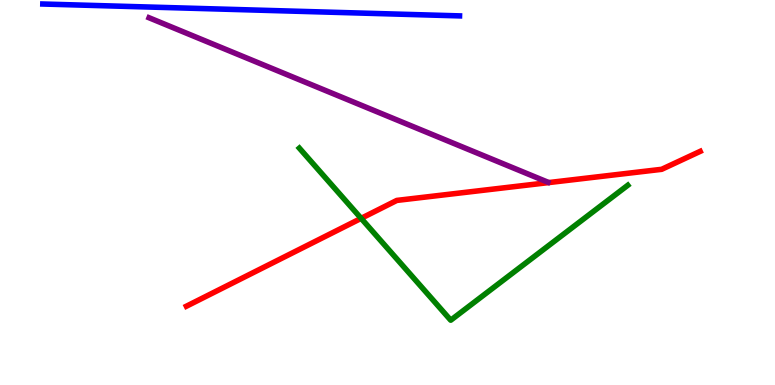[{'lines': ['blue', 'red'], 'intersections': []}, {'lines': ['green', 'red'], 'intersections': [{'x': 4.66, 'y': 4.33}]}, {'lines': ['purple', 'red'], 'intersections': []}, {'lines': ['blue', 'green'], 'intersections': []}, {'lines': ['blue', 'purple'], 'intersections': []}, {'lines': ['green', 'purple'], 'intersections': []}]